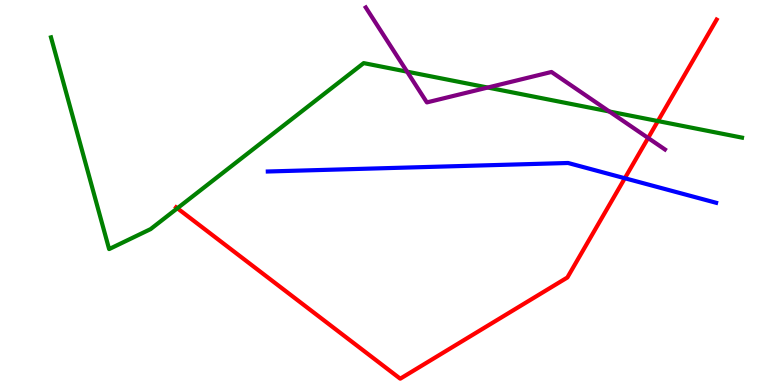[{'lines': ['blue', 'red'], 'intersections': [{'x': 8.06, 'y': 5.37}]}, {'lines': ['green', 'red'], 'intersections': [{'x': 2.29, 'y': 4.59}, {'x': 8.49, 'y': 6.86}]}, {'lines': ['purple', 'red'], 'intersections': [{'x': 8.36, 'y': 6.42}]}, {'lines': ['blue', 'green'], 'intersections': []}, {'lines': ['blue', 'purple'], 'intersections': []}, {'lines': ['green', 'purple'], 'intersections': [{'x': 5.25, 'y': 8.14}, {'x': 6.29, 'y': 7.73}, {'x': 7.86, 'y': 7.1}]}]